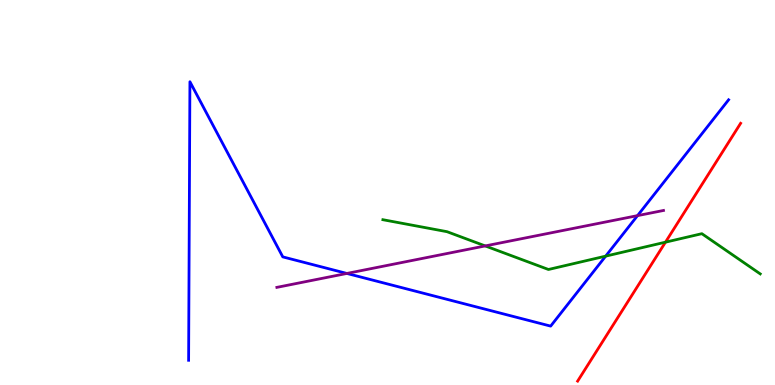[{'lines': ['blue', 'red'], 'intersections': []}, {'lines': ['green', 'red'], 'intersections': [{'x': 8.59, 'y': 3.71}]}, {'lines': ['purple', 'red'], 'intersections': []}, {'lines': ['blue', 'green'], 'intersections': [{'x': 7.82, 'y': 3.35}]}, {'lines': ['blue', 'purple'], 'intersections': [{'x': 4.48, 'y': 2.9}, {'x': 8.23, 'y': 4.4}]}, {'lines': ['green', 'purple'], 'intersections': [{'x': 6.26, 'y': 3.61}]}]